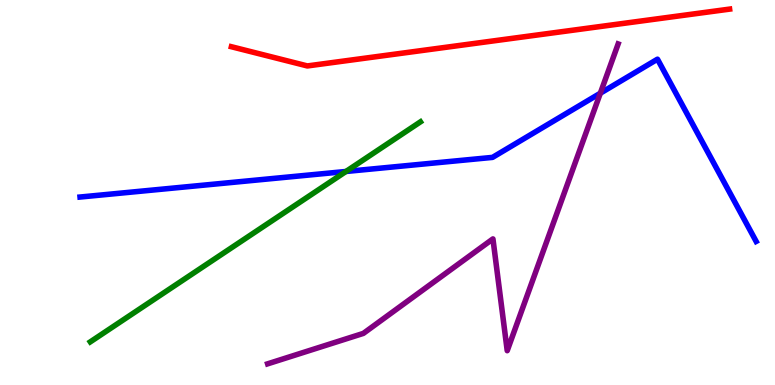[{'lines': ['blue', 'red'], 'intersections': []}, {'lines': ['green', 'red'], 'intersections': []}, {'lines': ['purple', 'red'], 'intersections': []}, {'lines': ['blue', 'green'], 'intersections': [{'x': 4.46, 'y': 5.55}]}, {'lines': ['blue', 'purple'], 'intersections': [{'x': 7.75, 'y': 7.58}]}, {'lines': ['green', 'purple'], 'intersections': []}]